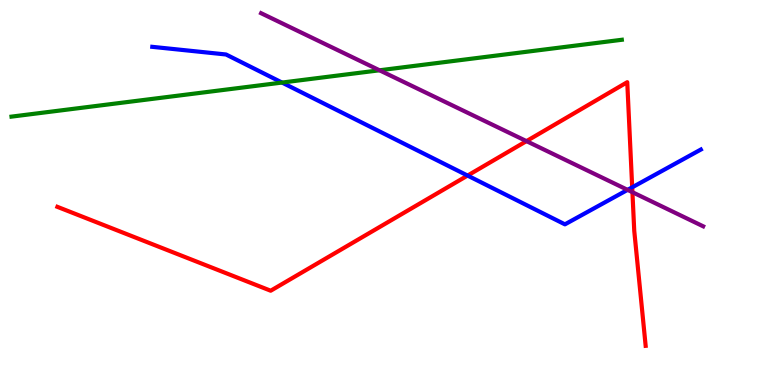[{'lines': ['blue', 'red'], 'intersections': [{'x': 6.03, 'y': 5.44}, {'x': 8.16, 'y': 5.13}]}, {'lines': ['green', 'red'], 'intersections': []}, {'lines': ['purple', 'red'], 'intersections': [{'x': 6.79, 'y': 6.33}, {'x': 8.16, 'y': 5.01}]}, {'lines': ['blue', 'green'], 'intersections': [{'x': 3.64, 'y': 7.86}]}, {'lines': ['blue', 'purple'], 'intersections': [{'x': 8.1, 'y': 5.07}]}, {'lines': ['green', 'purple'], 'intersections': [{'x': 4.9, 'y': 8.17}]}]